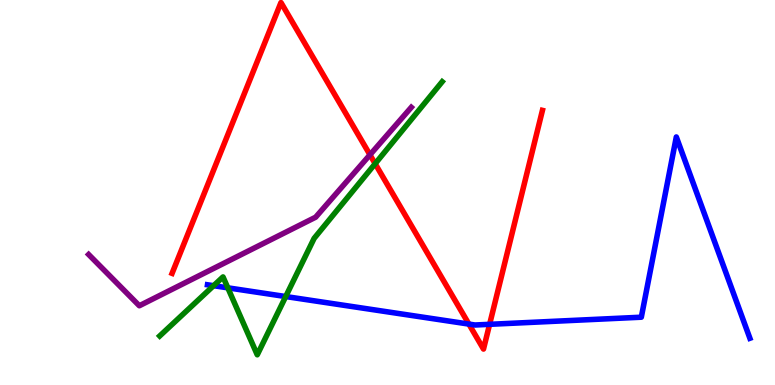[{'lines': ['blue', 'red'], 'intersections': [{'x': 6.05, 'y': 1.58}, {'x': 6.32, 'y': 1.58}]}, {'lines': ['green', 'red'], 'intersections': [{'x': 4.84, 'y': 5.75}]}, {'lines': ['purple', 'red'], 'intersections': [{'x': 4.77, 'y': 5.98}]}, {'lines': ['blue', 'green'], 'intersections': [{'x': 2.76, 'y': 2.58}, {'x': 2.94, 'y': 2.52}, {'x': 3.69, 'y': 2.3}]}, {'lines': ['blue', 'purple'], 'intersections': []}, {'lines': ['green', 'purple'], 'intersections': []}]